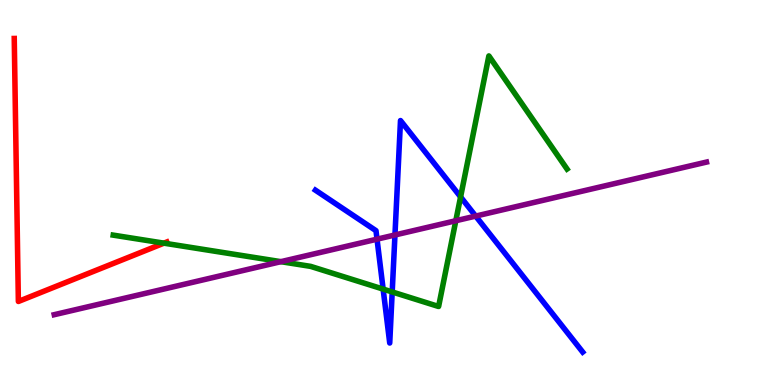[{'lines': ['blue', 'red'], 'intersections': []}, {'lines': ['green', 'red'], 'intersections': [{'x': 2.12, 'y': 3.68}]}, {'lines': ['purple', 'red'], 'intersections': []}, {'lines': ['blue', 'green'], 'intersections': [{'x': 4.94, 'y': 2.49}, {'x': 5.06, 'y': 2.42}, {'x': 5.94, 'y': 4.89}]}, {'lines': ['blue', 'purple'], 'intersections': [{'x': 4.86, 'y': 3.79}, {'x': 5.1, 'y': 3.9}, {'x': 6.14, 'y': 4.39}]}, {'lines': ['green', 'purple'], 'intersections': [{'x': 3.62, 'y': 3.2}, {'x': 5.88, 'y': 4.27}]}]